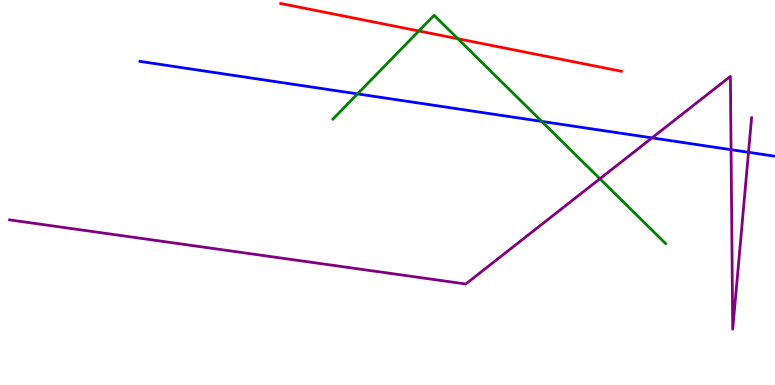[{'lines': ['blue', 'red'], 'intersections': []}, {'lines': ['green', 'red'], 'intersections': [{'x': 5.4, 'y': 9.2}, {'x': 5.91, 'y': 8.99}]}, {'lines': ['purple', 'red'], 'intersections': []}, {'lines': ['blue', 'green'], 'intersections': [{'x': 4.61, 'y': 7.56}, {'x': 6.99, 'y': 6.85}]}, {'lines': ['blue', 'purple'], 'intersections': [{'x': 8.41, 'y': 6.42}, {'x': 9.43, 'y': 6.11}, {'x': 9.66, 'y': 6.04}]}, {'lines': ['green', 'purple'], 'intersections': [{'x': 7.74, 'y': 5.36}]}]